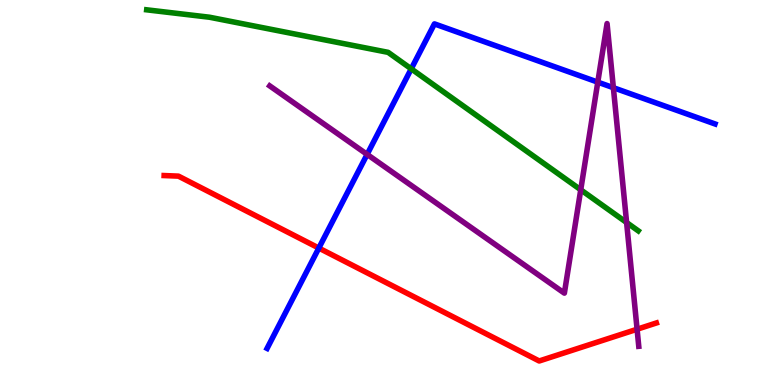[{'lines': ['blue', 'red'], 'intersections': [{'x': 4.11, 'y': 3.56}]}, {'lines': ['green', 'red'], 'intersections': []}, {'lines': ['purple', 'red'], 'intersections': [{'x': 8.22, 'y': 1.45}]}, {'lines': ['blue', 'green'], 'intersections': [{'x': 5.31, 'y': 8.21}]}, {'lines': ['blue', 'purple'], 'intersections': [{'x': 4.74, 'y': 5.99}, {'x': 7.71, 'y': 7.87}, {'x': 7.91, 'y': 7.72}]}, {'lines': ['green', 'purple'], 'intersections': [{'x': 7.49, 'y': 5.07}, {'x': 8.09, 'y': 4.22}]}]